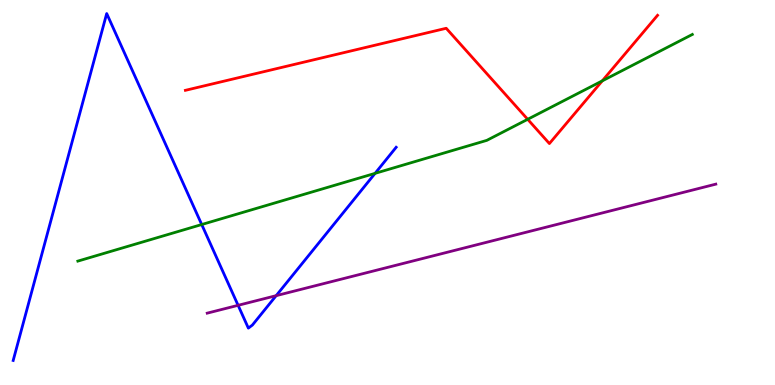[{'lines': ['blue', 'red'], 'intersections': []}, {'lines': ['green', 'red'], 'intersections': [{'x': 6.81, 'y': 6.9}, {'x': 7.77, 'y': 7.9}]}, {'lines': ['purple', 'red'], 'intersections': []}, {'lines': ['blue', 'green'], 'intersections': [{'x': 2.6, 'y': 4.17}, {'x': 4.84, 'y': 5.5}]}, {'lines': ['blue', 'purple'], 'intersections': [{'x': 3.07, 'y': 2.07}, {'x': 3.56, 'y': 2.32}]}, {'lines': ['green', 'purple'], 'intersections': []}]